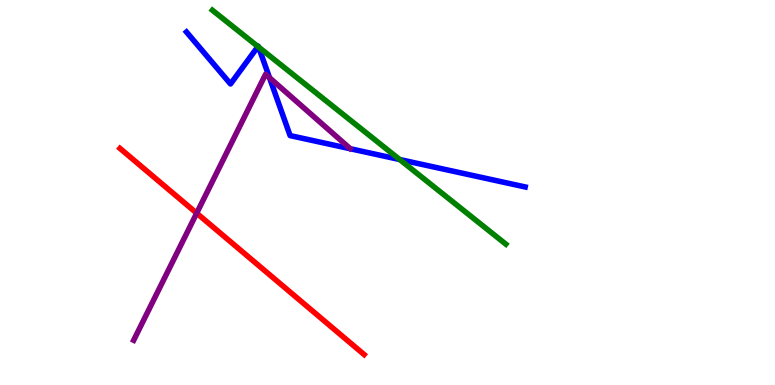[{'lines': ['blue', 'red'], 'intersections': []}, {'lines': ['green', 'red'], 'intersections': []}, {'lines': ['purple', 'red'], 'intersections': [{'x': 2.54, 'y': 4.46}]}, {'lines': ['blue', 'green'], 'intersections': [{'x': 3.33, 'y': 8.79}, {'x': 3.34, 'y': 8.78}, {'x': 5.16, 'y': 5.86}]}, {'lines': ['blue', 'purple'], 'intersections': [{'x': 3.48, 'y': 7.98}]}, {'lines': ['green', 'purple'], 'intersections': []}]